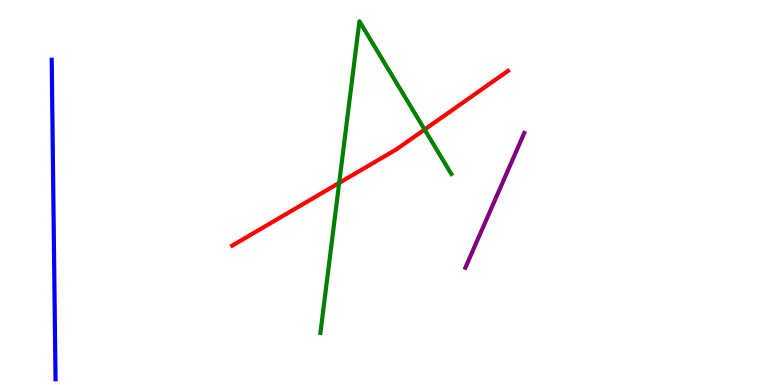[{'lines': ['blue', 'red'], 'intersections': []}, {'lines': ['green', 'red'], 'intersections': [{'x': 4.38, 'y': 5.25}, {'x': 5.48, 'y': 6.64}]}, {'lines': ['purple', 'red'], 'intersections': []}, {'lines': ['blue', 'green'], 'intersections': []}, {'lines': ['blue', 'purple'], 'intersections': []}, {'lines': ['green', 'purple'], 'intersections': []}]